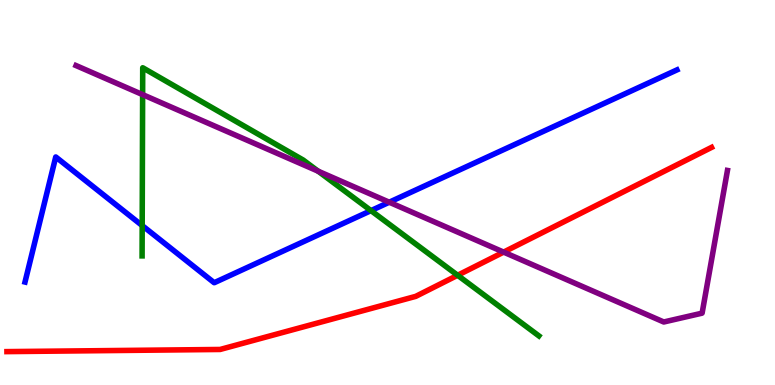[{'lines': ['blue', 'red'], 'intersections': []}, {'lines': ['green', 'red'], 'intersections': [{'x': 5.9, 'y': 2.85}]}, {'lines': ['purple', 'red'], 'intersections': [{'x': 6.5, 'y': 3.45}]}, {'lines': ['blue', 'green'], 'intersections': [{'x': 1.83, 'y': 4.14}, {'x': 4.79, 'y': 4.53}]}, {'lines': ['blue', 'purple'], 'intersections': [{'x': 5.02, 'y': 4.75}]}, {'lines': ['green', 'purple'], 'intersections': [{'x': 1.84, 'y': 7.54}, {'x': 4.11, 'y': 5.55}]}]